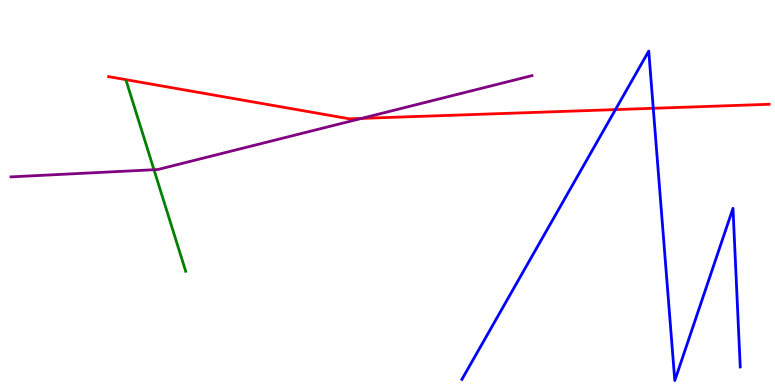[{'lines': ['blue', 'red'], 'intersections': [{'x': 7.94, 'y': 7.15}, {'x': 8.43, 'y': 7.19}]}, {'lines': ['green', 'red'], 'intersections': []}, {'lines': ['purple', 'red'], 'intersections': [{'x': 4.67, 'y': 6.92}]}, {'lines': ['blue', 'green'], 'intersections': []}, {'lines': ['blue', 'purple'], 'intersections': []}, {'lines': ['green', 'purple'], 'intersections': [{'x': 1.99, 'y': 5.59}]}]